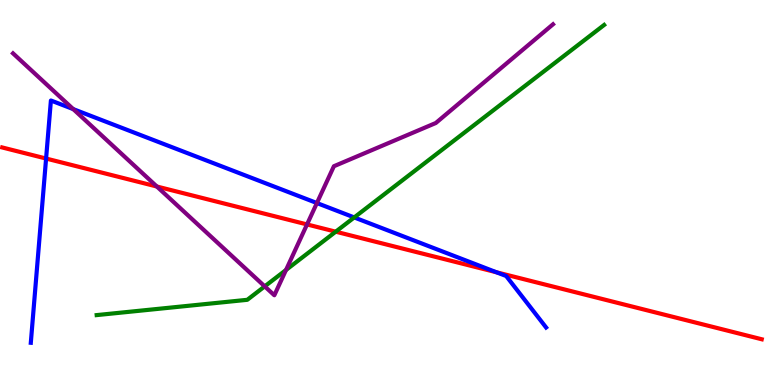[{'lines': ['blue', 'red'], 'intersections': [{'x': 0.595, 'y': 5.88}, {'x': 6.41, 'y': 2.93}]}, {'lines': ['green', 'red'], 'intersections': [{'x': 4.33, 'y': 3.98}]}, {'lines': ['purple', 'red'], 'intersections': [{'x': 2.02, 'y': 5.16}, {'x': 3.96, 'y': 4.17}]}, {'lines': ['blue', 'green'], 'intersections': [{'x': 4.57, 'y': 4.35}]}, {'lines': ['blue', 'purple'], 'intersections': [{'x': 0.945, 'y': 7.17}, {'x': 4.09, 'y': 4.73}]}, {'lines': ['green', 'purple'], 'intersections': [{'x': 3.42, 'y': 2.56}, {'x': 3.69, 'y': 2.99}]}]